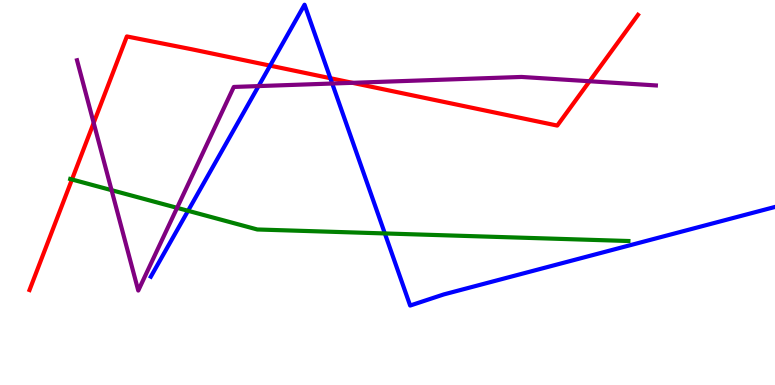[{'lines': ['blue', 'red'], 'intersections': [{'x': 3.49, 'y': 8.3}, {'x': 4.26, 'y': 7.97}]}, {'lines': ['green', 'red'], 'intersections': [{'x': 0.928, 'y': 5.34}]}, {'lines': ['purple', 'red'], 'intersections': [{'x': 1.21, 'y': 6.81}, {'x': 4.55, 'y': 7.85}, {'x': 7.61, 'y': 7.89}]}, {'lines': ['blue', 'green'], 'intersections': [{'x': 2.43, 'y': 4.52}, {'x': 4.97, 'y': 3.94}]}, {'lines': ['blue', 'purple'], 'intersections': [{'x': 3.34, 'y': 7.76}, {'x': 4.29, 'y': 7.83}]}, {'lines': ['green', 'purple'], 'intersections': [{'x': 1.44, 'y': 5.06}, {'x': 2.28, 'y': 4.6}]}]